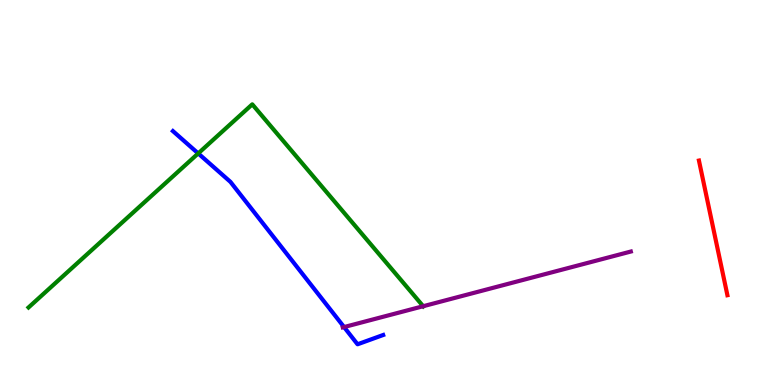[{'lines': ['blue', 'red'], 'intersections': []}, {'lines': ['green', 'red'], 'intersections': []}, {'lines': ['purple', 'red'], 'intersections': []}, {'lines': ['blue', 'green'], 'intersections': [{'x': 2.56, 'y': 6.02}]}, {'lines': ['blue', 'purple'], 'intersections': [{'x': 4.44, 'y': 1.5}]}, {'lines': ['green', 'purple'], 'intersections': [{'x': 5.46, 'y': 2.05}]}]